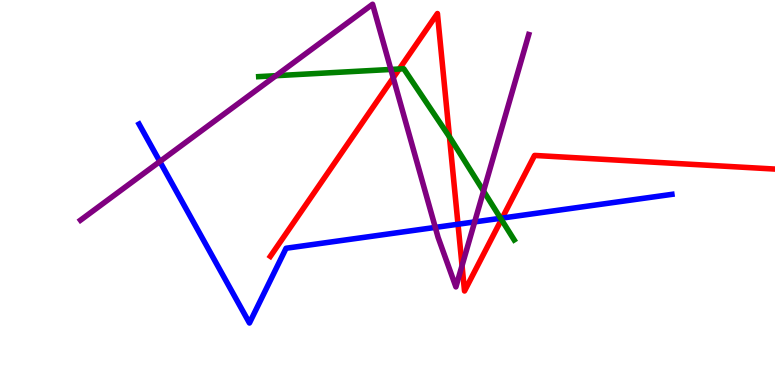[{'lines': ['blue', 'red'], 'intersections': [{'x': 5.91, 'y': 4.18}, {'x': 6.48, 'y': 4.34}]}, {'lines': ['green', 'red'], 'intersections': [{'x': 5.15, 'y': 8.21}, {'x': 5.8, 'y': 6.44}, {'x': 6.47, 'y': 4.3}]}, {'lines': ['purple', 'red'], 'intersections': [{'x': 5.07, 'y': 7.98}, {'x': 5.96, 'y': 3.1}]}, {'lines': ['blue', 'green'], 'intersections': [{'x': 6.46, 'y': 4.33}]}, {'lines': ['blue', 'purple'], 'intersections': [{'x': 2.06, 'y': 5.8}, {'x': 5.62, 'y': 4.09}, {'x': 6.12, 'y': 4.24}]}, {'lines': ['green', 'purple'], 'intersections': [{'x': 3.56, 'y': 8.03}, {'x': 5.04, 'y': 8.2}, {'x': 6.24, 'y': 5.04}]}]